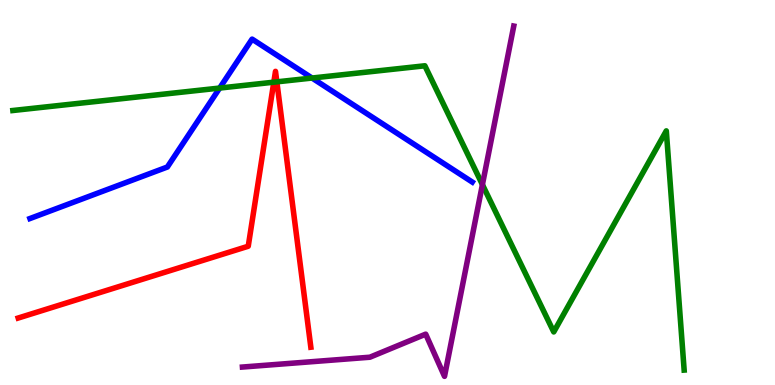[{'lines': ['blue', 'red'], 'intersections': []}, {'lines': ['green', 'red'], 'intersections': [{'x': 3.53, 'y': 7.87}, {'x': 3.57, 'y': 7.87}]}, {'lines': ['purple', 'red'], 'intersections': []}, {'lines': ['blue', 'green'], 'intersections': [{'x': 2.83, 'y': 7.71}, {'x': 4.03, 'y': 7.97}]}, {'lines': ['blue', 'purple'], 'intersections': []}, {'lines': ['green', 'purple'], 'intersections': [{'x': 6.22, 'y': 5.2}]}]